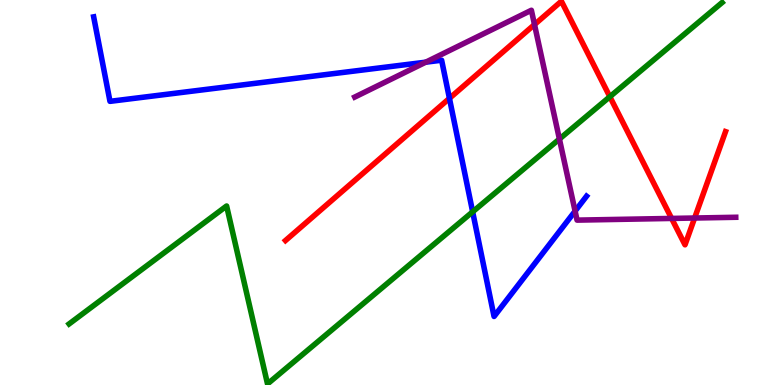[{'lines': ['blue', 'red'], 'intersections': [{'x': 5.8, 'y': 7.45}]}, {'lines': ['green', 'red'], 'intersections': [{'x': 7.87, 'y': 7.49}]}, {'lines': ['purple', 'red'], 'intersections': [{'x': 6.9, 'y': 9.36}, {'x': 8.67, 'y': 4.33}, {'x': 8.96, 'y': 4.34}]}, {'lines': ['blue', 'green'], 'intersections': [{'x': 6.1, 'y': 4.5}]}, {'lines': ['blue', 'purple'], 'intersections': [{'x': 5.49, 'y': 8.38}, {'x': 7.42, 'y': 4.52}]}, {'lines': ['green', 'purple'], 'intersections': [{'x': 7.22, 'y': 6.39}]}]